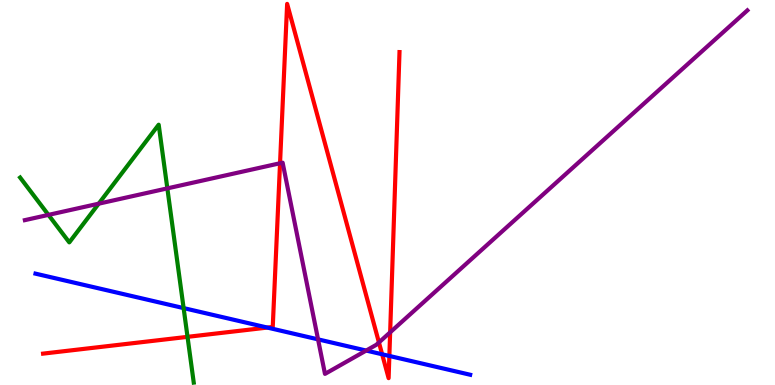[{'lines': ['blue', 'red'], 'intersections': [{'x': 3.45, 'y': 1.49}, {'x': 4.93, 'y': 0.798}, {'x': 5.02, 'y': 0.755}]}, {'lines': ['green', 'red'], 'intersections': [{'x': 2.42, 'y': 1.25}]}, {'lines': ['purple', 'red'], 'intersections': [{'x': 3.61, 'y': 5.76}, {'x': 4.89, 'y': 1.11}, {'x': 5.03, 'y': 1.37}]}, {'lines': ['blue', 'green'], 'intersections': [{'x': 2.37, 'y': 2.0}]}, {'lines': ['blue', 'purple'], 'intersections': [{'x': 4.1, 'y': 1.19}, {'x': 4.72, 'y': 0.895}]}, {'lines': ['green', 'purple'], 'intersections': [{'x': 0.625, 'y': 4.42}, {'x': 1.27, 'y': 4.71}, {'x': 2.16, 'y': 5.11}]}]